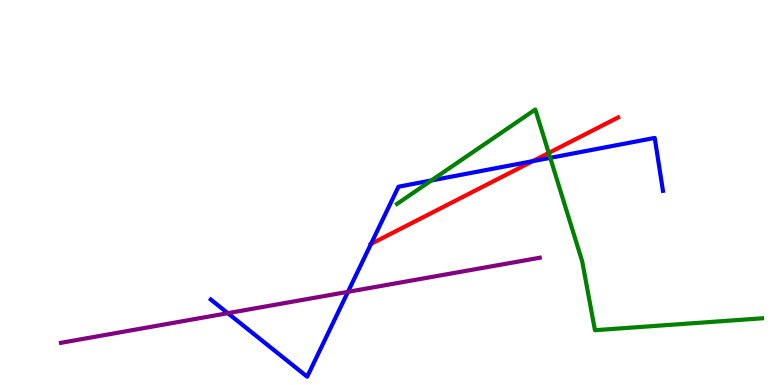[{'lines': ['blue', 'red'], 'intersections': [{'x': 4.79, 'y': 3.66}, {'x': 6.87, 'y': 5.81}]}, {'lines': ['green', 'red'], 'intersections': [{'x': 7.08, 'y': 6.03}]}, {'lines': ['purple', 'red'], 'intersections': []}, {'lines': ['blue', 'green'], 'intersections': [{'x': 5.57, 'y': 5.31}, {'x': 7.1, 'y': 5.9}]}, {'lines': ['blue', 'purple'], 'intersections': [{'x': 2.94, 'y': 1.87}, {'x': 4.49, 'y': 2.42}]}, {'lines': ['green', 'purple'], 'intersections': []}]